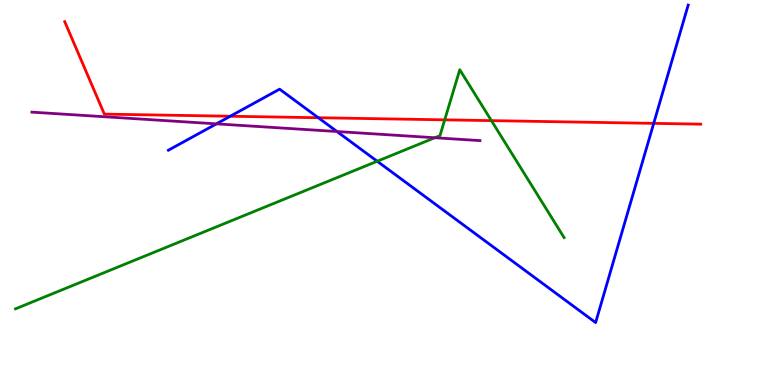[{'lines': ['blue', 'red'], 'intersections': [{'x': 2.97, 'y': 6.98}, {'x': 4.11, 'y': 6.94}, {'x': 8.43, 'y': 6.8}]}, {'lines': ['green', 'red'], 'intersections': [{'x': 5.74, 'y': 6.89}, {'x': 6.34, 'y': 6.87}]}, {'lines': ['purple', 'red'], 'intersections': []}, {'lines': ['blue', 'green'], 'intersections': [{'x': 4.87, 'y': 5.81}]}, {'lines': ['blue', 'purple'], 'intersections': [{'x': 2.79, 'y': 6.78}, {'x': 4.35, 'y': 6.58}]}, {'lines': ['green', 'purple'], 'intersections': [{'x': 5.61, 'y': 6.42}]}]